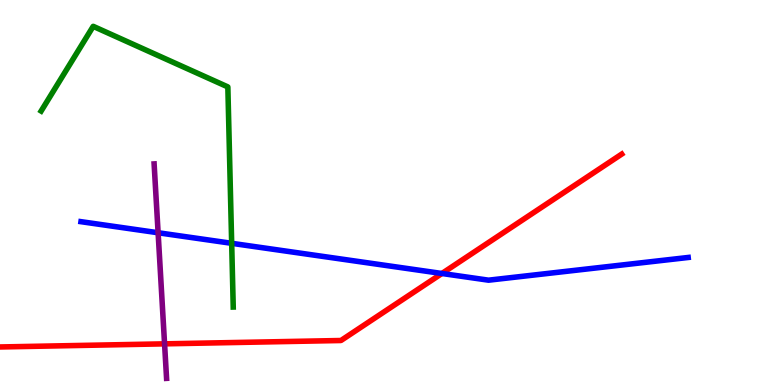[{'lines': ['blue', 'red'], 'intersections': [{'x': 5.7, 'y': 2.9}]}, {'lines': ['green', 'red'], 'intersections': []}, {'lines': ['purple', 'red'], 'intersections': [{'x': 2.12, 'y': 1.07}]}, {'lines': ['blue', 'green'], 'intersections': [{'x': 2.99, 'y': 3.68}]}, {'lines': ['blue', 'purple'], 'intersections': [{'x': 2.04, 'y': 3.95}]}, {'lines': ['green', 'purple'], 'intersections': []}]